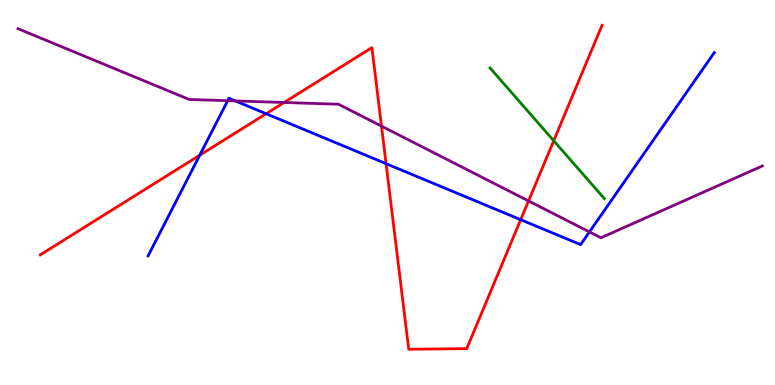[{'lines': ['blue', 'red'], 'intersections': [{'x': 2.58, 'y': 5.97}, {'x': 3.43, 'y': 7.05}, {'x': 4.98, 'y': 5.75}, {'x': 6.72, 'y': 4.29}]}, {'lines': ['green', 'red'], 'intersections': [{'x': 7.14, 'y': 6.34}]}, {'lines': ['purple', 'red'], 'intersections': [{'x': 3.67, 'y': 7.34}, {'x': 4.92, 'y': 6.72}, {'x': 6.82, 'y': 4.78}]}, {'lines': ['blue', 'green'], 'intersections': []}, {'lines': ['blue', 'purple'], 'intersections': [{'x': 2.94, 'y': 7.38}, {'x': 3.04, 'y': 7.38}, {'x': 7.61, 'y': 3.98}]}, {'lines': ['green', 'purple'], 'intersections': []}]